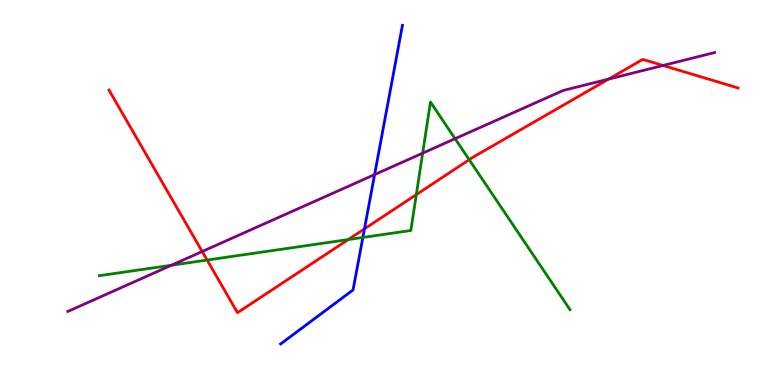[{'lines': ['blue', 'red'], 'intersections': [{'x': 4.7, 'y': 4.06}]}, {'lines': ['green', 'red'], 'intersections': [{'x': 2.67, 'y': 3.25}, {'x': 4.49, 'y': 3.78}, {'x': 5.37, 'y': 4.94}, {'x': 6.05, 'y': 5.85}]}, {'lines': ['purple', 'red'], 'intersections': [{'x': 2.61, 'y': 3.47}, {'x': 7.85, 'y': 7.94}, {'x': 8.56, 'y': 8.3}]}, {'lines': ['blue', 'green'], 'intersections': [{'x': 4.68, 'y': 3.83}]}, {'lines': ['blue', 'purple'], 'intersections': [{'x': 4.83, 'y': 5.46}]}, {'lines': ['green', 'purple'], 'intersections': [{'x': 2.21, 'y': 3.11}, {'x': 5.45, 'y': 6.02}, {'x': 5.87, 'y': 6.4}]}]